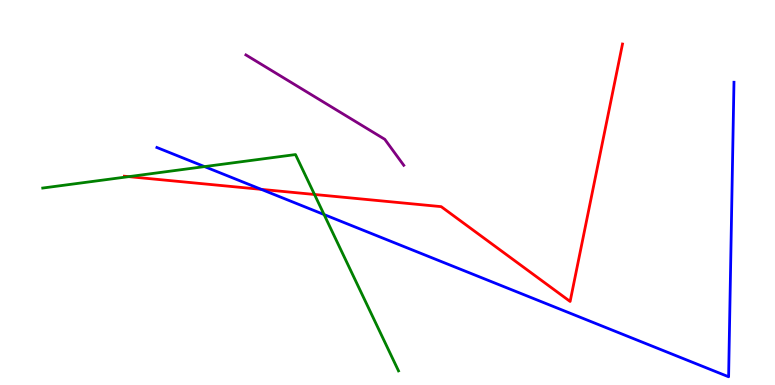[{'lines': ['blue', 'red'], 'intersections': [{'x': 3.37, 'y': 5.08}]}, {'lines': ['green', 'red'], 'intersections': [{'x': 1.66, 'y': 5.41}, {'x': 4.06, 'y': 4.95}]}, {'lines': ['purple', 'red'], 'intersections': []}, {'lines': ['blue', 'green'], 'intersections': [{'x': 2.64, 'y': 5.67}, {'x': 4.18, 'y': 4.43}]}, {'lines': ['blue', 'purple'], 'intersections': []}, {'lines': ['green', 'purple'], 'intersections': []}]